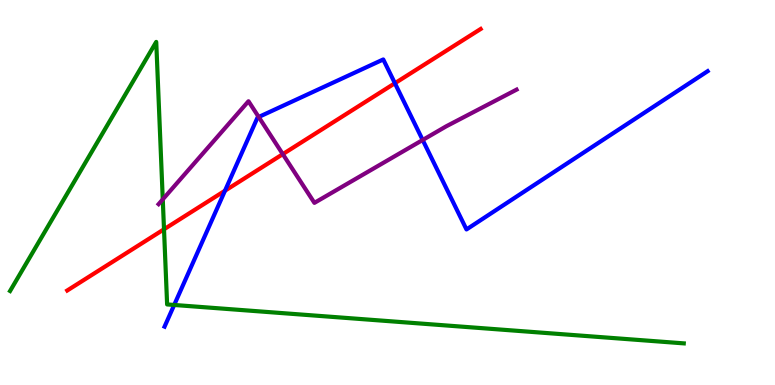[{'lines': ['blue', 'red'], 'intersections': [{'x': 2.9, 'y': 5.05}, {'x': 5.1, 'y': 7.84}]}, {'lines': ['green', 'red'], 'intersections': [{'x': 2.12, 'y': 4.04}]}, {'lines': ['purple', 'red'], 'intersections': [{'x': 3.65, 'y': 6.0}]}, {'lines': ['blue', 'green'], 'intersections': [{'x': 2.25, 'y': 2.08}]}, {'lines': ['blue', 'purple'], 'intersections': [{'x': 3.34, 'y': 6.96}, {'x': 5.45, 'y': 6.36}]}, {'lines': ['green', 'purple'], 'intersections': [{'x': 2.1, 'y': 4.82}]}]